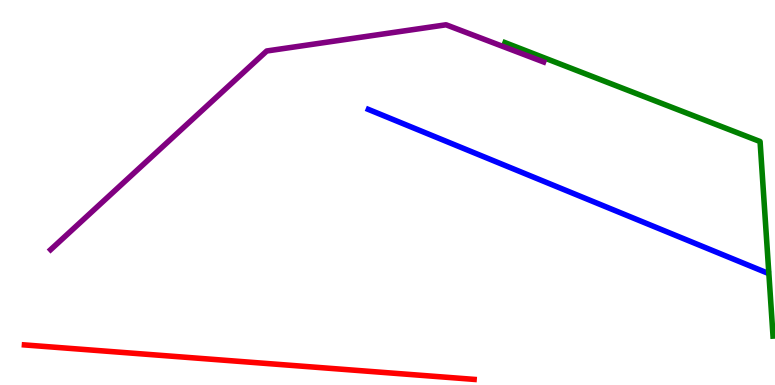[{'lines': ['blue', 'red'], 'intersections': []}, {'lines': ['green', 'red'], 'intersections': []}, {'lines': ['purple', 'red'], 'intersections': []}, {'lines': ['blue', 'green'], 'intersections': []}, {'lines': ['blue', 'purple'], 'intersections': []}, {'lines': ['green', 'purple'], 'intersections': []}]